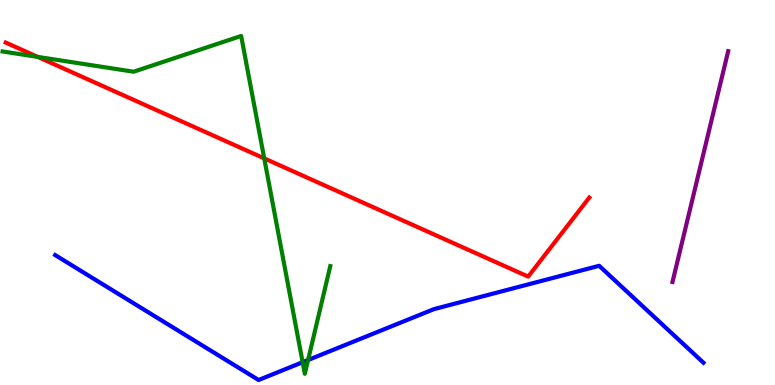[{'lines': ['blue', 'red'], 'intersections': []}, {'lines': ['green', 'red'], 'intersections': [{'x': 0.486, 'y': 8.52}, {'x': 3.41, 'y': 5.89}]}, {'lines': ['purple', 'red'], 'intersections': []}, {'lines': ['blue', 'green'], 'intersections': [{'x': 3.9, 'y': 0.592}, {'x': 3.98, 'y': 0.649}]}, {'lines': ['blue', 'purple'], 'intersections': []}, {'lines': ['green', 'purple'], 'intersections': []}]